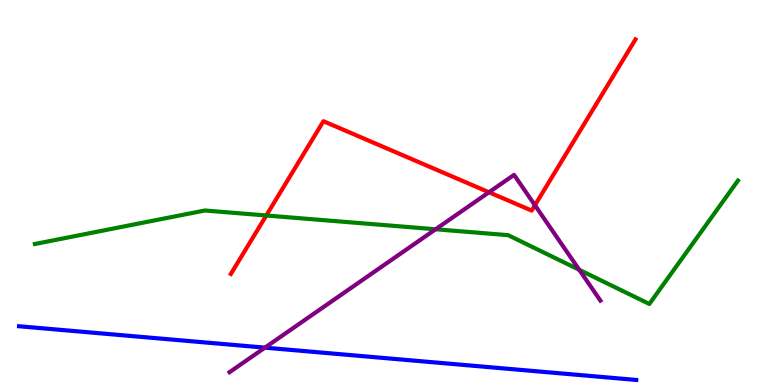[{'lines': ['blue', 'red'], 'intersections': []}, {'lines': ['green', 'red'], 'intersections': [{'x': 3.44, 'y': 4.4}]}, {'lines': ['purple', 'red'], 'intersections': [{'x': 6.31, 'y': 5.01}, {'x': 6.9, 'y': 4.67}]}, {'lines': ['blue', 'green'], 'intersections': []}, {'lines': ['blue', 'purple'], 'intersections': [{'x': 3.42, 'y': 0.97}]}, {'lines': ['green', 'purple'], 'intersections': [{'x': 5.62, 'y': 4.05}, {'x': 7.47, 'y': 2.99}]}]